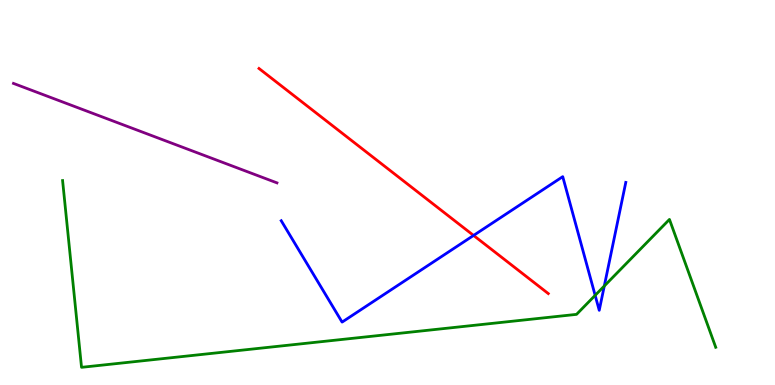[{'lines': ['blue', 'red'], 'intersections': [{'x': 6.11, 'y': 3.88}]}, {'lines': ['green', 'red'], 'intersections': []}, {'lines': ['purple', 'red'], 'intersections': []}, {'lines': ['blue', 'green'], 'intersections': [{'x': 7.68, 'y': 2.33}, {'x': 7.8, 'y': 2.57}]}, {'lines': ['blue', 'purple'], 'intersections': []}, {'lines': ['green', 'purple'], 'intersections': []}]